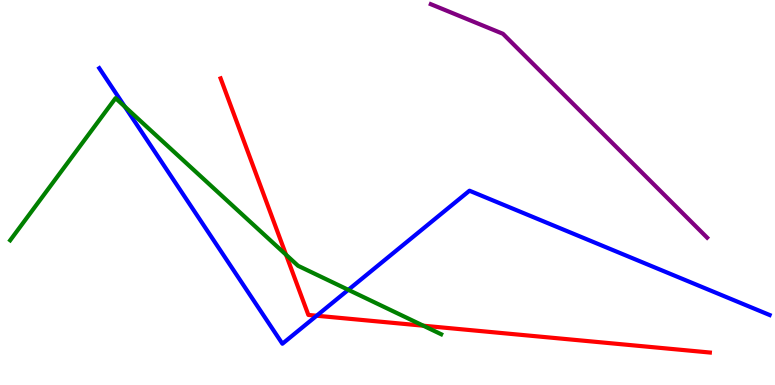[{'lines': ['blue', 'red'], 'intersections': [{'x': 4.09, 'y': 1.8}]}, {'lines': ['green', 'red'], 'intersections': [{'x': 3.69, 'y': 3.38}, {'x': 5.46, 'y': 1.54}]}, {'lines': ['purple', 'red'], 'intersections': []}, {'lines': ['blue', 'green'], 'intersections': [{'x': 1.61, 'y': 7.23}, {'x': 4.49, 'y': 2.47}]}, {'lines': ['blue', 'purple'], 'intersections': []}, {'lines': ['green', 'purple'], 'intersections': []}]